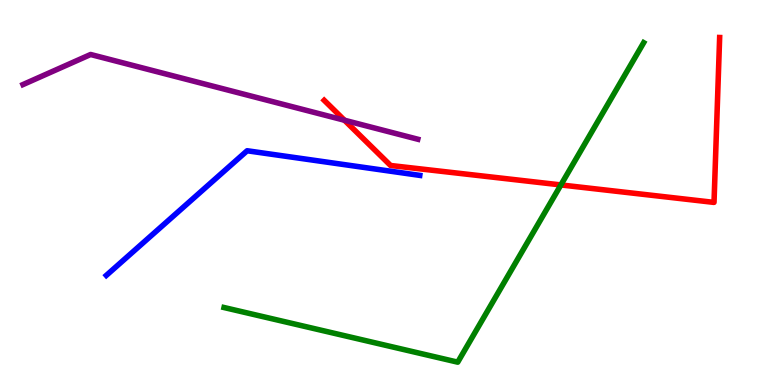[{'lines': ['blue', 'red'], 'intersections': []}, {'lines': ['green', 'red'], 'intersections': [{'x': 7.24, 'y': 5.2}]}, {'lines': ['purple', 'red'], 'intersections': [{'x': 4.44, 'y': 6.88}]}, {'lines': ['blue', 'green'], 'intersections': []}, {'lines': ['blue', 'purple'], 'intersections': []}, {'lines': ['green', 'purple'], 'intersections': []}]